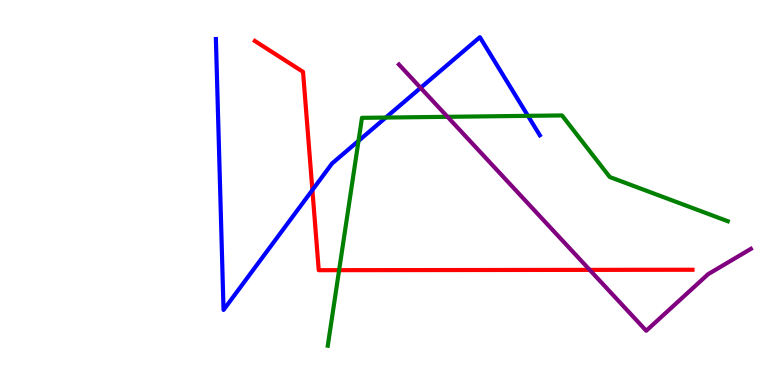[{'lines': ['blue', 'red'], 'intersections': [{'x': 4.03, 'y': 5.06}]}, {'lines': ['green', 'red'], 'intersections': [{'x': 4.38, 'y': 2.98}]}, {'lines': ['purple', 'red'], 'intersections': [{'x': 7.61, 'y': 2.99}]}, {'lines': ['blue', 'green'], 'intersections': [{'x': 4.63, 'y': 6.34}, {'x': 4.98, 'y': 6.95}, {'x': 6.81, 'y': 6.99}]}, {'lines': ['blue', 'purple'], 'intersections': [{'x': 5.43, 'y': 7.72}]}, {'lines': ['green', 'purple'], 'intersections': [{'x': 5.77, 'y': 6.97}]}]